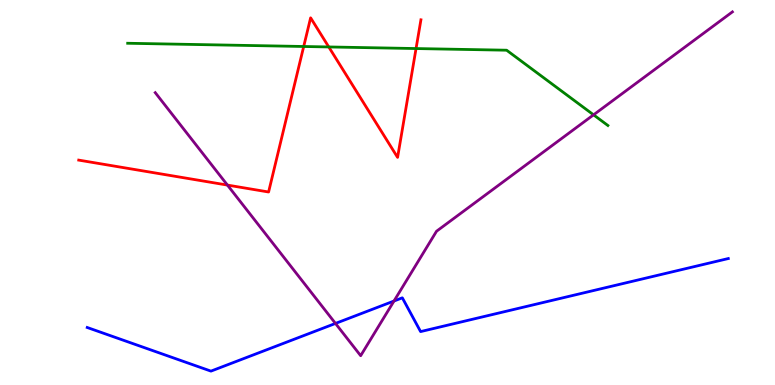[{'lines': ['blue', 'red'], 'intersections': []}, {'lines': ['green', 'red'], 'intersections': [{'x': 3.92, 'y': 8.79}, {'x': 4.24, 'y': 8.78}, {'x': 5.37, 'y': 8.74}]}, {'lines': ['purple', 'red'], 'intersections': [{'x': 2.93, 'y': 5.19}]}, {'lines': ['blue', 'green'], 'intersections': []}, {'lines': ['blue', 'purple'], 'intersections': [{'x': 4.33, 'y': 1.6}, {'x': 5.08, 'y': 2.18}]}, {'lines': ['green', 'purple'], 'intersections': [{'x': 7.66, 'y': 7.02}]}]